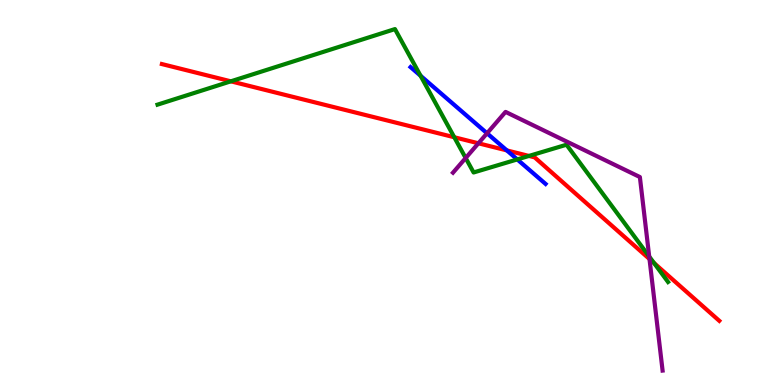[{'lines': ['blue', 'red'], 'intersections': [{'x': 6.54, 'y': 6.09}]}, {'lines': ['green', 'red'], 'intersections': [{'x': 2.98, 'y': 7.89}, {'x': 5.86, 'y': 6.44}, {'x': 6.83, 'y': 5.95}, {'x': 8.44, 'y': 3.17}]}, {'lines': ['purple', 'red'], 'intersections': [{'x': 6.17, 'y': 6.28}, {'x': 8.38, 'y': 3.27}]}, {'lines': ['blue', 'green'], 'intersections': [{'x': 5.43, 'y': 8.03}, {'x': 6.67, 'y': 5.86}]}, {'lines': ['blue', 'purple'], 'intersections': [{'x': 6.28, 'y': 6.54}]}, {'lines': ['green', 'purple'], 'intersections': [{'x': 6.01, 'y': 5.9}, {'x': 8.38, 'y': 3.34}]}]